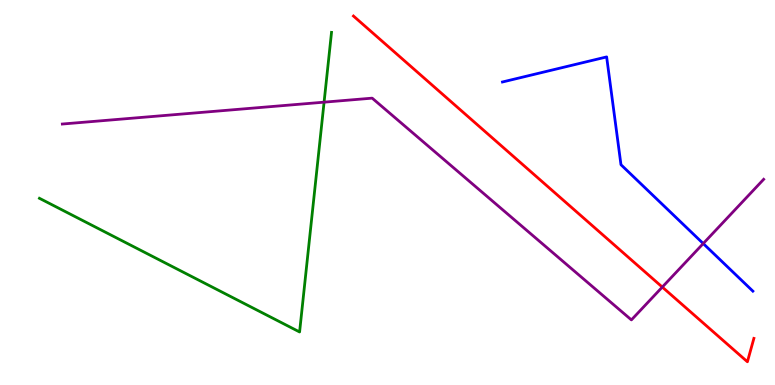[{'lines': ['blue', 'red'], 'intersections': []}, {'lines': ['green', 'red'], 'intersections': []}, {'lines': ['purple', 'red'], 'intersections': [{'x': 8.55, 'y': 2.54}]}, {'lines': ['blue', 'green'], 'intersections': []}, {'lines': ['blue', 'purple'], 'intersections': [{'x': 9.07, 'y': 3.67}]}, {'lines': ['green', 'purple'], 'intersections': [{'x': 4.18, 'y': 7.35}]}]